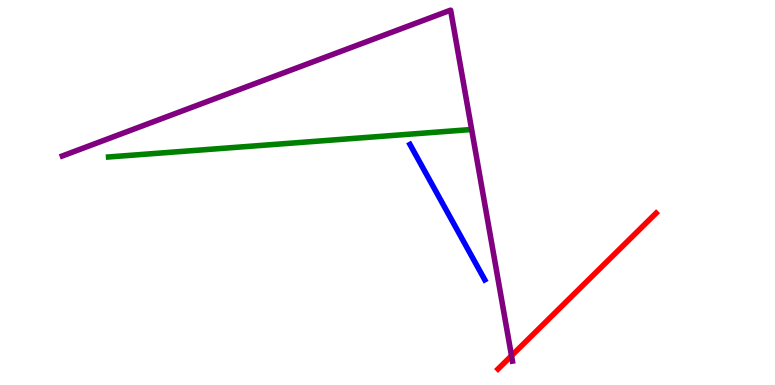[{'lines': ['blue', 'red'], 'intersections': []}, {'lines': ['green', 'red'], 'intersections': []}, {'lines': ['purple', 'red'], 'intersections': [{'x': 6.6, 'y': 0.76}]}, {'lines': ['blue', 'green'], 'intersections': []}, {'lines': ['blue', 'purple'], 'intersections': []}, {'lines': ['green', 'purple'], 'intersections': []}]